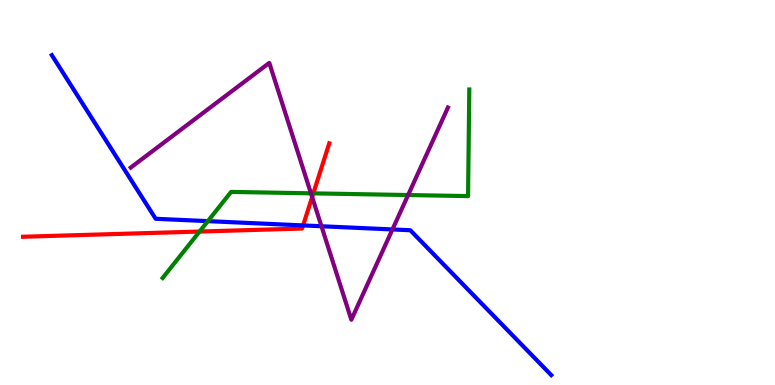[{'lines': ['blue', 'red'], 'intersections': [{'x': 3.91, 'y': 4.14}]}, {'lines': ['green', 'red'], 'intersections': [{'x': 2.58, 'y': 3.99}, {'x': 4.04, 'y': 4.98}]}, {'lines': ['purple', 'red'], 'intersections': [{'x': 4.03, 'y': 4.88}]}, {'lines': ['blue', 'green'], 'intersections': [{'x': 2.68, 'y': 4.26}]}, {'lines': ['blue', 'purple'], 'intersections': [{'x': 4.15, 'y': 4.12}, {'x': 5.06, 'y': 4.04}]}, {'lines': ['green', 'purple'], 'intersections': [{'x': 4.01, 'y': 4.98}, {'x': 5.27, 'y': 4.93}]}]